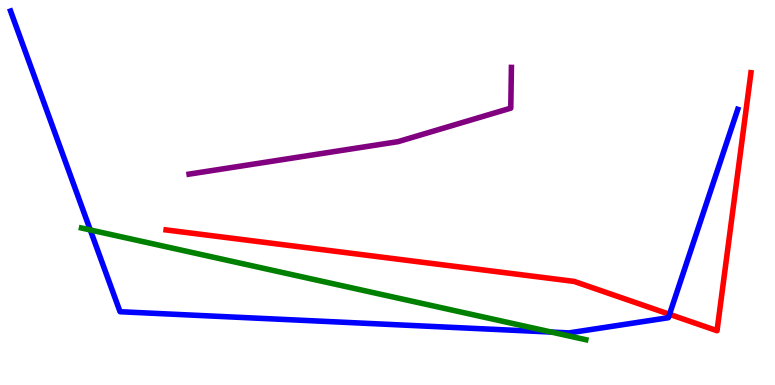[{'lines': ['blue', 'red'], 'intersections': [{'x': 8.64, 'y': 1.84}]}, {'lines': ['green', 'red'], 'intersections': []}, {'lines': ['purple', 'red'], 'intersections': []}, {'lines': ['blue', 'green'], 'intersections': [{'x': 1.16, 'y': 4.03}, {'x': 7.11, 'y': 1.37}]}, {'lines': ['blue', 'purple'], 'intersections': []}, {'lines': ['green', 'purple'], 'intersections': []}]